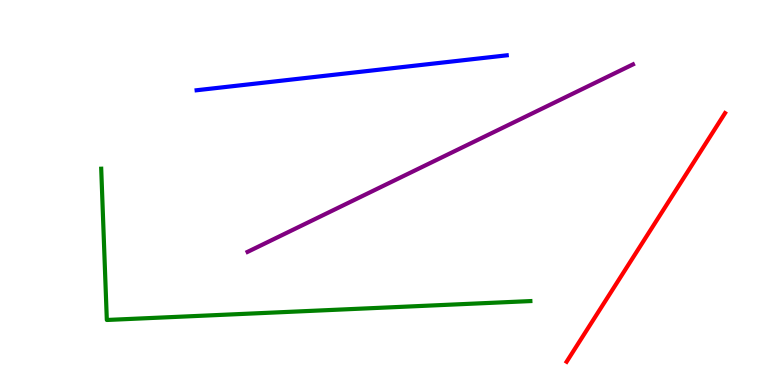[{'lines': ['blue', 'red'], 'intersections': []}, {'lines': ['green', 'red'], 'intersections': []}, {'lines': ['purple', 'red'], 'intersections': []}, {'lines': ['blue', 'green'], 'intersections': []}, {'lines': ['blue', 'purple'], 'intersections': []}, {'lines': ['green', 'purple'], 'intersections': []}]